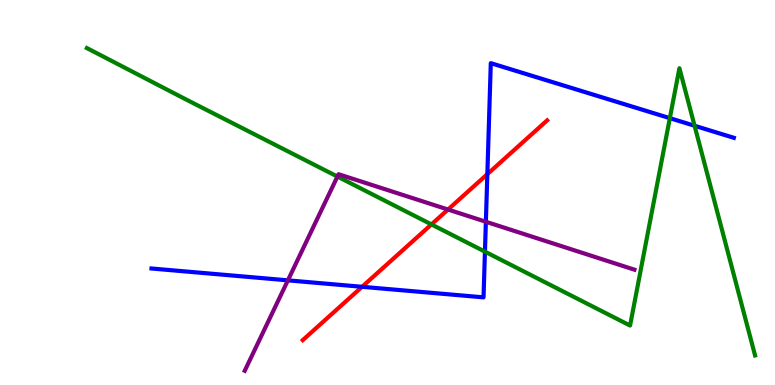[{'lines': ['blue', 'red'], 'intersections': [{'x': 4.67, 'y': 2.55}, {'x': 6.29, 'y': 5.48}]}, {'lines': ['green', 'red'], 'intersections': [{'x': 5.57, 'y': 4.17}]}, {'lines': ['purple', 'red'], 'intersections': [{'x': 5.78, 'y': 4.56}]}, {'lines': ['blue', 'green'], 'intersections': [{'x': 6.26, 'y': 3.46}, {'x': 8.64, 'y': 6.93}, {'x': 8.96, 'y': 6.73}]}, {'lines': ['blue', 'purple'], 'intersections': [{'x': 3.71, 'y': 2.72}, {'x': 6.27, 'y': 4.24}]}, {'lines': ['green', 'purple'], 'intersections': [{'x': 4.35, 'y': 5.41}]}]